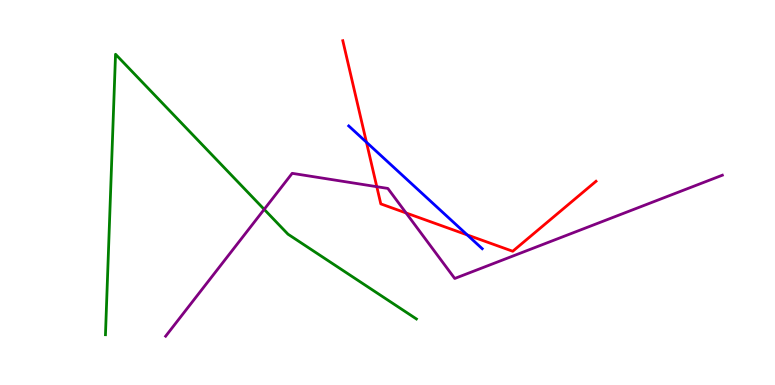[{'lines': ['blue', 'red'], 'intersections': [{'x': 4.73, 'y': 6.31}, {'x': 6.03, 'y': 3.9}]}, {'lines': ['green', 'red'], 'intersections': []}, {'lines': ['purple', 'red'], 'intersections': [{'x': 4.86, 'y': 5.15}, {'x': 5.24, 'y': 4.47}]}, {'lines': ['blue', 'green'], 'intersections': []}, {'lines': ['blue', 'purple'], 'intersections': []}, {'lines': ['green', 'purple'], 'intersections': [{'x': 3.41, 'y': 4.56}]}]